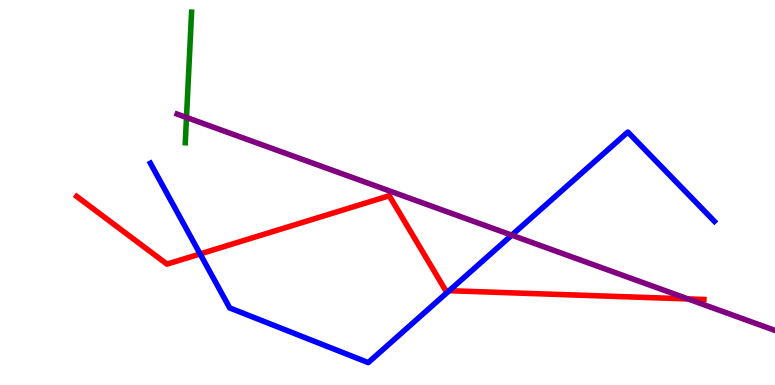[{'lines': ['blue', 'red'], 'intersections': [{'x': 2.58, 'y': 3.4}, {'x': 5.8, 'y': 2.45}]}, {'lines': ['green', 'red'], 'intersections': []}, {'lines': ['purple', 'red'], 'intersections': [{'x': 8.88, 'y': 2.24}]}, {'lines': ['blue', 'green'], 'intersections': []}, {'lines': ['blue', 'purple'], 'intersections': [{'x': 6.6, 'y': 3.89}]}, {'lines': ['green', 'purple'], 'intersections': [{'x': 2.41, 'y': 6.95}]}]